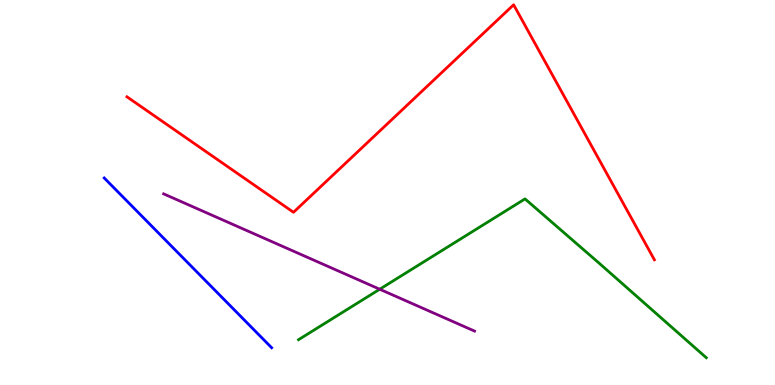[{'lines': ['blue', 'red'], 'intersections': []}, {'lines': ['green', 'red'], 'intersections': []}, {'lines': ['purple', 'red'], 'intersections': []}, {'lines': ['blue', 'green'], 'intersections': []}, {'lines': ['blue', 'purple'], 'intersections': []}, {'lines': ['green', 'purple'], 'intersections': [{'x': 4.9, 'y': 2.49}]}]